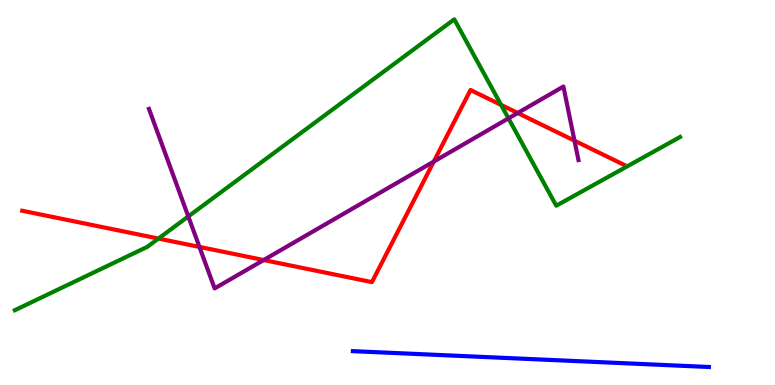[{'lines': ['blue', 'red'], 'intersections': []}, {'lines': ['green', 'red'], 'intersections': [{'x': 2.04, 'y': 3.8}, {'x': 6.47, 'y': 7.27}]}, {'lines': ['purple', 'red'], 'intersections': [{'x': 2.57, 'y': 3.59}, {'x': 3.4, 'y': 3.25}, {'x': 5.6, 'y': 5.8}, {'x': 6.68, 'y': 7.06}, {'x': 7.41, 'y': 6.35}]}, {'lines': ['blue', 'green'], 'intersections': []}, {'lines': ['blue', 'purple'], 'intersections': []}, {'lines': ['green', 'purple'], 'intersections': [{'x': 2.43, 'y': 4.38}, {'x': 6.56, 'y': 6.93}]}]